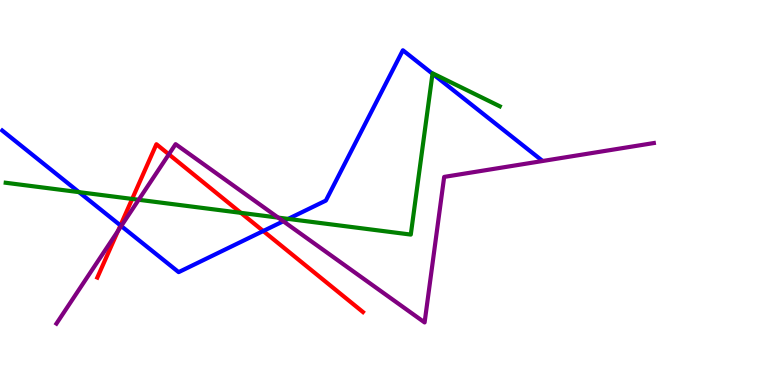[{'lines': ['blue', 'red'], 'intersections': [{'x': 1.55, 'y': 4.15}, {'x': 3.4, 'y': 4.0}]}, {'lines': ['green', 'red'], 'intersections': [{'x': 1.71, 'y': 4.83}, {'x': 3.11, 'y': 4.47}]}, {'lines': ['purple', 'red'], 'intersections': [{'x': 1.52, 'y': 4.0}, {'x': 2.18, 'y': 5.99}]}, {'lines': ['blue', 'green'], 'intersections': [{'x': 1.02, 'y': 5.01}, {'x': 3.72, 'y': 4.31}, {'x': 5.58, 'y': 8.08}]}, {'lines': ['blue', 'purple'], 'intersections': [{'x': 1.56, 'y': 4.13}, {'x': 3.66, 'y': 4.25}]}, {'lines': ['green', 'purple'], 'intersections': [{'x': 1.79, 'y': 4.81}, {'x': 3.59, 'y': 4.35}]}]